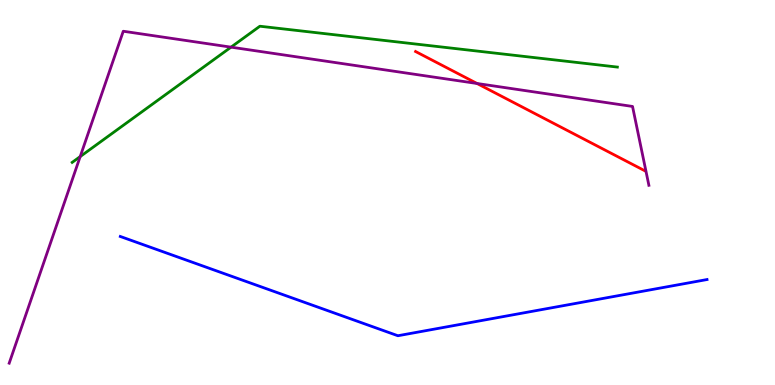[{'lines': ['blue', 'red'], 'intersections': []}, {'lines': ['green', 'red'], 'intersections': []}, {'lines': ['purple', 'red'], 'intersections': [{'x': 6.16, 'y': 7.83}]}, {'lines': ['blue', 'green'], 'intersections': []}, {'lines': ['blue', 'purple'], 'intersections': []}, {'lines': ['green', 'purple'], 'intersections': [{'x': 1.03, 'y': 5.93}, {'x': 2.98, 'y': 8.78}]}]